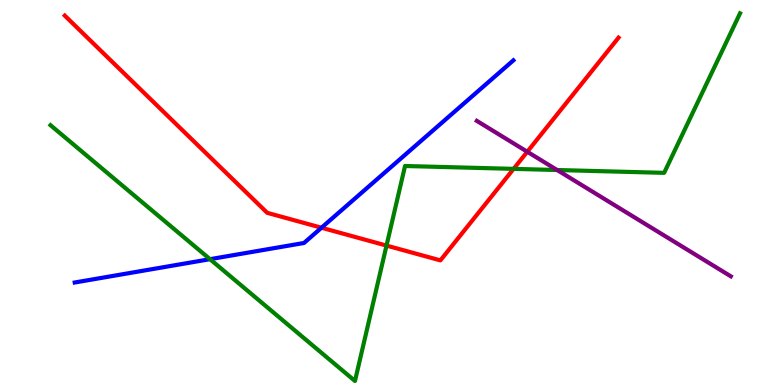[{'lines': ['blue', 'red'], 'intersections': [{'x': 4.15, 'y': 4.08}]}, {'lines': ['green', 'red'], 'intersections': [{'x': 4.99, 'y': 3.62}, {'x': 6.63, 'y': 5.61}]}, {'lines': ['purple', 'red'], 'intersections': [{'x': 6.8, 'y': 6.06}]}, {'lines': ['blue', 'green'], 'intersections': [{'x': 2.71, 'y': 3.27}]}, {'lines': ['blue', 'purple'], 'intersections': []}, {'lines': ['green', 'purple'], 'intersections': [{'x': 7.19, 'y': 5.58}]}]